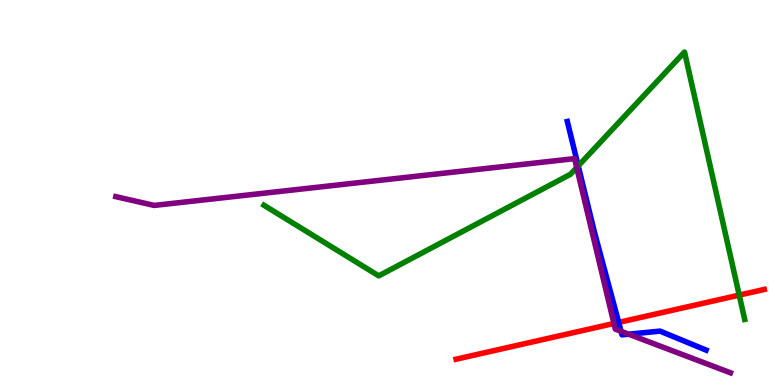[{'lines': ['blue', 'red'], 'intersections': [{'x': 7.98, 'y': 1.63}]}, {'lines': ['green', 'red'], 'intersections': [{'x': 9.54, 'y': 2.33}]}, {'lines': ['purple', 'red'], 'intersections': [{'x': 7.92, 'y': 1.6}]}, {'lines': ['blue', 'green'], 'intersections': [{'x': 7.46, 'y': 5.69}]}, {'lines': ['blue', 'purple'], 'intersections': [{'x': 8.01, 'y': 1.39}, {'x': 8.11, 'y': 1.32}]}, {'lines': ['green', 'purple'], 'intersections': [{'x': 7.44, 'y': 5.65}]}]